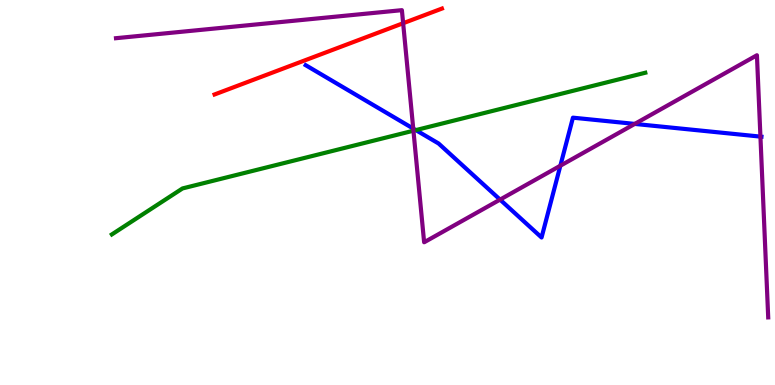[{'lines': ['blue', 'red'], 'intersections': []}, {'lines': ['green', 'red'], 'intersections': []}, {'lines': ['purple', 'red'], 'intersections': [{'x': 5.2, 'y': 9.4}]}, {'lines': ['blue', 'green'], 'intersections': [{'x': 5.37, 'y': 6.62}]}, {'lines': ['blue', 'purple'], 'intersections': [{'x': 5.33, 'y': 6.66}, {'x': 6.45, 'y': 4.82}, {'x': 7.23, 'y': 5.7}, {'x': 8.19, 'y': 6.78}, {'x': 9.81, 'y': 6.45}]}, {'lines': ['green', 'purple'], 'intersections': [{'x': 5.33, 'y': 6.61}]}]